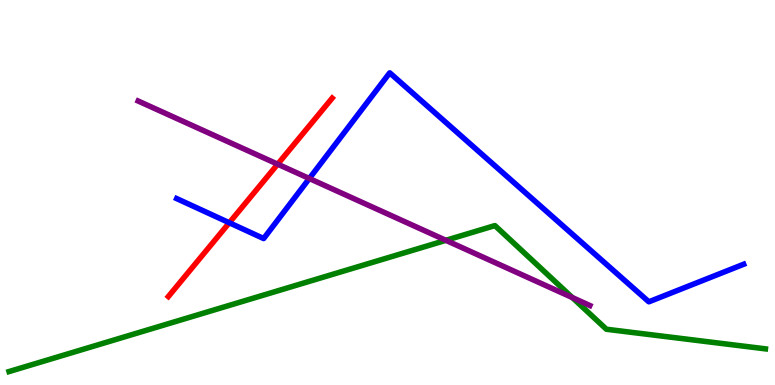[{'lines': ['blue', 'red'], 'intersections': [{'x': 2.96, 'y': 4.21}]}, {'lines': ['green', 'red'], 'intersections': []}, {'lines': ['purple', 'red'], 'intersections': [{'x': 3.58, 'y': 5.74}]}, {'lines': ['blue', 'green'], 'intersections': []}, {'lines': ['blue', 'purple'], 'intersections': [{'x': 3.99, 'y': 5.36}]}, {'lines': ['green', 'purple'], 'intersections': [{'x': 5.75, 'y': 3.76}, {'x': 7.39, 'y': 2.27}]}]